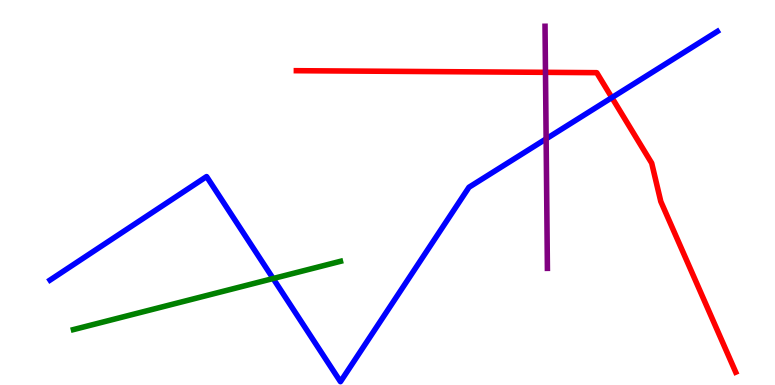[{'lines': ['blue', 'red'], 'intersections': [{'x': 7.9, 'y': 7.46}]}, {'lines': ['green', 'red'], 'intersections': []}, {'lines': ['purple', 'red'], 'intersections': [{'x': 7.04, 'y': 8.12}]}, {'lines': ['blue', 'green'], 'intersections': [{'x': 3.52, 'y': 2.77}]}, {'lines': ['blue', 'purple'], 'intersections': [{'x': 7.05, 'y': 6.39}]}, {'lines': ['green', 'purple'], 'intersections': []}]